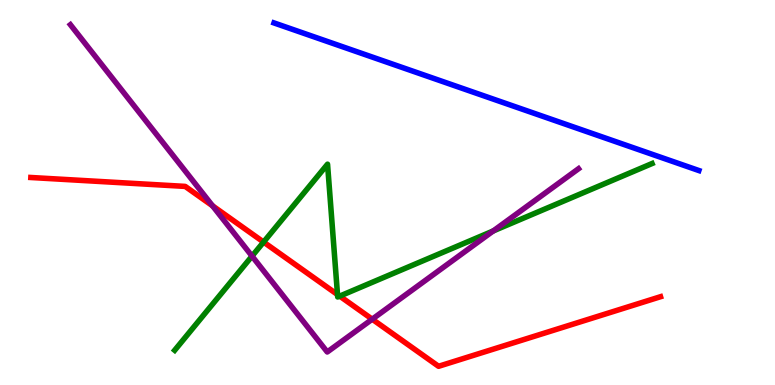[{'lines': ['blue', 'red'], 'intersections': []}, {'lines': ['green', 'red'], 'intersections': [{'x': 3.4, 'y': 3.71}, {'x': 4.35, 'y': 2.35}, {'x': 4.38, 'y': 2.31}]}, {'lines': ['purple', 'red'], 'intersections': [{'x': 2.74, 'y': 4.65}, {'x': 4.8, 'y': 1.71}]}, {'lines': ['blue', 'green'], 'intersections': []}, {'lines': ['blue', 'purple'], 'intersections': []}, {'lines': ['green', 'purple'], 'intersections': [{'x': 3.25, 'y': 3.35}, {'x': 6.36, 'y': 4.0}]}]